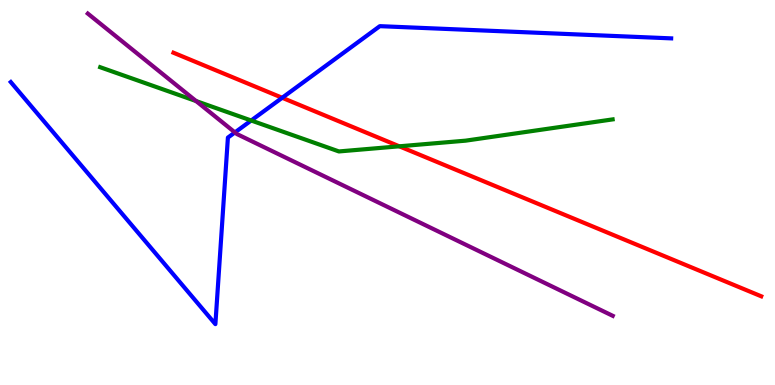[{'lines': ['blue', 'red'], 'intersections': [{'x': 3.64, 'y': 7.46}]}, {'lines': ['green', 'red'], 'intersections': [{'x': 5.15, 'y': 6.2}]}, {'lines': ['purple', 'red'], 'intersections': []}, {'lines': ['blue', 'green'], 'intersections': [{'x': 3.24, 'y': 6.87}]}, {'lines': ['blue', 'purple'], 'intersections': [{'x': 3.03, 'y': 6.56}]}, {'lines': ['green', 'purple'], 'intersections': [{'x': 2.53, 'y': 7.38}]}]